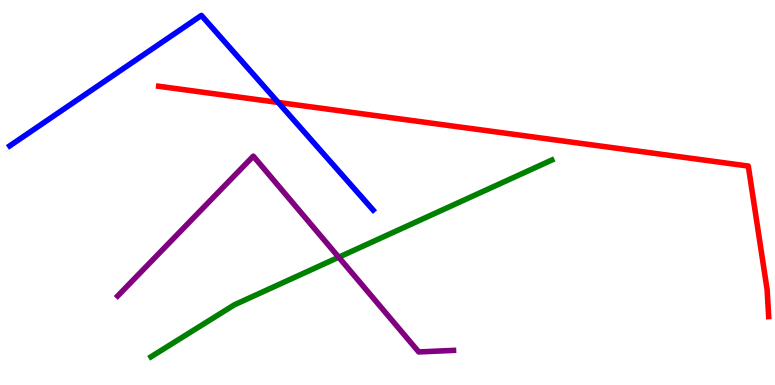[{'lines': ['blue', 'red'], 'intersections': [{'x': 3.59, 'y': 7.34}]}, {'lines': ['green', 'red'], 'intersections': []}, {'lines': ['purple', 'red'], 'intersections': []}, {'lines': ['blue', 'green'], 'intersections': []}, {'lines': ['blue', 'purple'], 'intersections': []}, {'lines': ['green', 'purple'], 'intersections': [{'x': 4.37, 'y': 3.32}]}]